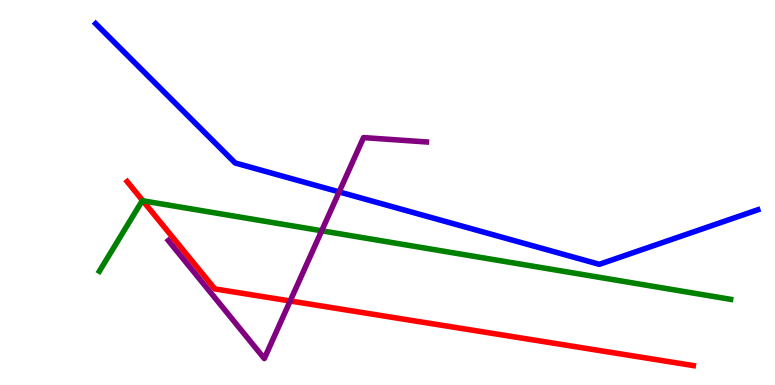[{'lines': ['blue', 'red'], 'intersections': []}, {'lines': ['green', 'red'], 'intersections': [{'x': 1.84, 'y': 4.78}]}, {'lines': ['purple', 'red'], 'intersections': [{'x': 3.74, 'y': 2.18}]}, {'lines': ['blue', 'green'], 'intersections': []}, {'lines': ['blue', 'purple'], 'intersections': [{'x': 4.38, 'y': 5.02}]}, {'lines': ['green', 'purple'], 'intersections': [{'x': 4.15, 'y': 4.01}]}]